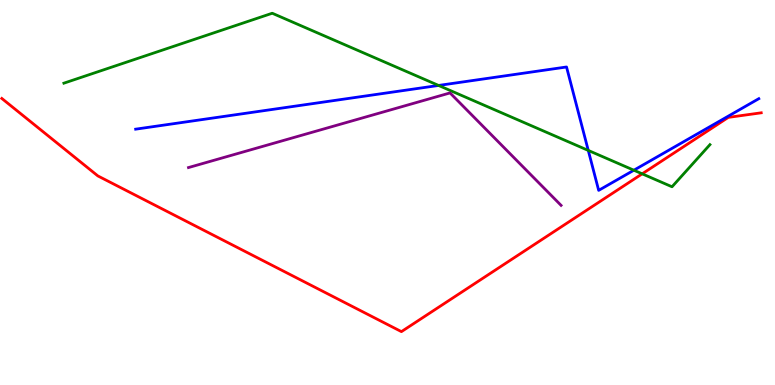[{'lines': ['blue', 'red'], 'intersections': []}, {'lines': ['green', 'red'], 'intersections': [{'x': 8.29, 'y': 5.49}]}, {'lines': ['purple', 'red'], 'intersections': []}, {'lines': ['blue', 'green'], 'intersections': [{'x': 5.66, 'y': 7.78}, {'x': 7.59, 'y': 6.09}, {'x': 8.18, 'y': 5.58}]}, {'lines': ['blue', 'purple'], 'intersections': []}, {'lines': ['green', 'purple'], 'intersections': []}]